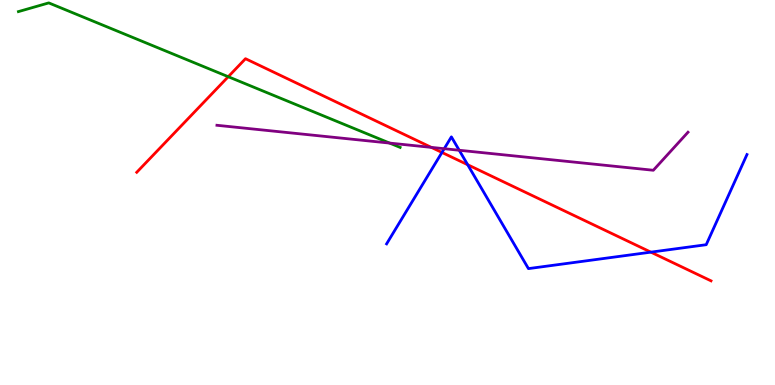[{'lines': ['blue', 'red'], 'intersections': [{'x': 5.7, 'y': 6.04}, {'x': 6.03, 'y': 5.72}, {'x': 8.4, 'y': 3.45}]}, {'lines': ['green', 'red'], 'intersections': [{'x': 2.95, 'y': 8.01}]}, {'lines': ['purple', 'red'], 'intersections': [{'x': 5.57, 'y': 6.17}]}, {'lines': ['blue', 'green'], 'intersections': []}, {'lines': ['blue', 'purple'], 'intersections': [{'x': 5.73, 'y': 6.14}, {'x': 5.93, 'y': 6.1}]}, {'lines': ['green', 'purple'], 'intersections': [{'x': 5.03, 'y': 6.28}]}]